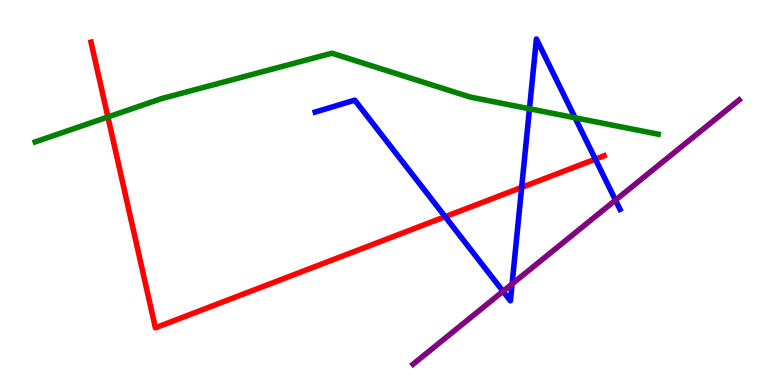[{'lines': ['blue', 'red'], 'intersections': [{'x': 5.74, 'y': 4.37}, {'x': 6.73, 'y': 5.13}, {'x': 7.68, 'y': 5.87}]}, {'lines': ['green', 'red'], 'intersections': [{'x': 1.39, 'y': 6.96}]}, {'lines': ['purple', 'red'], 'intersections': []}, {'lines': ['blue', 'green'], 'intersections': [{'x': 6.83, 'y': 7.17}, {'x': 7.42, 'y': 6.94}]}, {'lines': ['blue', 'purple'], 'intersections': [{'x': 6.49, 'y': 2.43}, {'x': 6.61, 'y': 2.62}, {'x': 7.94, 'y': 4.8}]}, {'lines': ['green', 'purple'], 'intersections': []}]